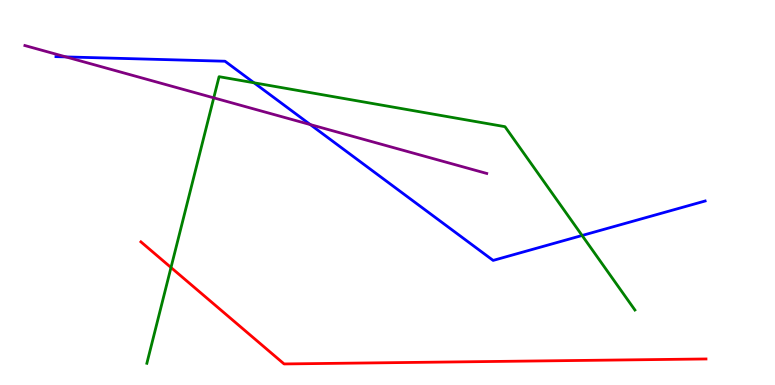[{'lines': ['blue', 'red'], 'intersections': []}, {'lines': ['green', 'red'], 'intersections': [{'x': 2.21, 'y': 3.05}]}, {'lines': ['purple', 'red'], 'intersections': []}, {'lines': ['blue', 'green'], 'intersections': [{'x': 3.28, 'y': 7.85}, {'x': 7.51, 'y': 3.88}]}, {'lines': ['blue', 'purple'], 'intersections': [{'x': 0.851, 'y': 8.52}, {'x': 4.0, 'y': 6.76}]}, {'lines': ['green', 'purple'], 'intersections': [{'x': 2.76, 'y': 7.46}]}]